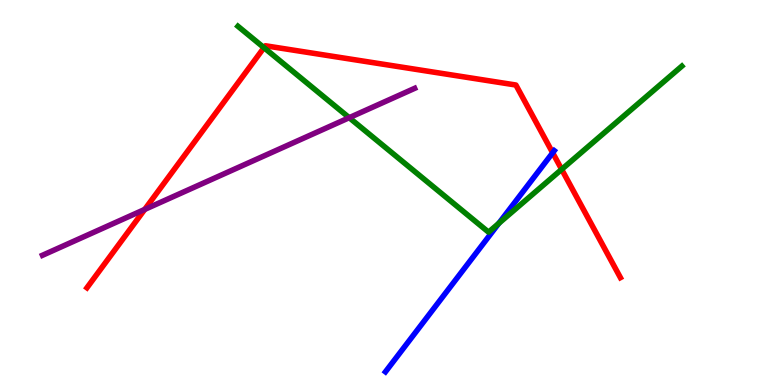[{'lines': ['blue', 'red'], 'intersections': [{'x': 7.13, 'y': 6.03}]}, {'lines': ['green', 'red'], 'intersections': [{'x': 3.41, 'y': 8.76}, {'x': 7.25, 'y': 5.6}]}, {'lines': ['purple', 'red'], 'intersections': [{'x': 1.87, 'y': 4.56}]}, {'lines': ['blue', 'green'], 'intersections': [{'x': 6.44, 'y': 4.2}]}, {'lines': ['blue', 'purple'], 'intersections': []}, {'lines': ['green', 'purple'], 'intersections': [{'x': 4.51, 'y': 6.94}]}]